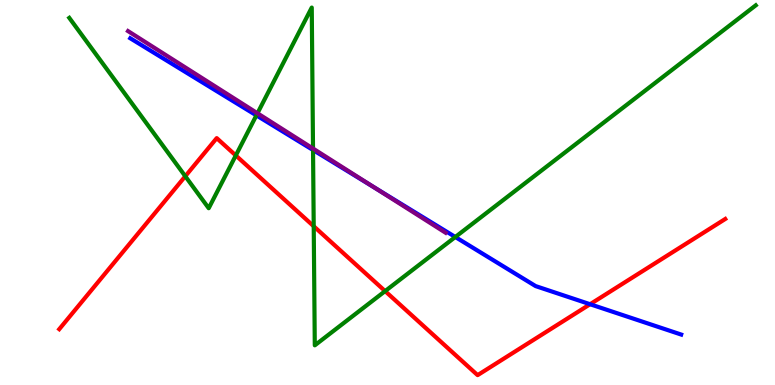[{'lines': ['blue', 'red'], 'intersections': [{'x': 7.61, 'y': 2.1}]}, {'lines': ['green', 'red'], 'intersections': [{'x': 2.39, 'y': 5.42}, {'x': 3.04, 'y': 5.96}, {'x': 4.05, 'y': 4.12}, {'x': 4.97, 'y': 2.44}]}, {'lines': ['purple', 'red'], 'intersections': []}, {'lines': ['blue', 'green'], 'intersections': [{'x': 3.31, 'y': 7.0}, {'x': 4.04, 'y': 6.1}, {'x': 5.87, 'y': 3.84}]}, {'lines': ['blue', 'purple'], 'intersections': [{'x': 4.83, 'y': 5.13}]}, {'lines': ['green', 'purple'], 'intersections': [{'x': 3.32, 'y': 7.06}, {'x': 4.04, 'y': 6.14}]}]